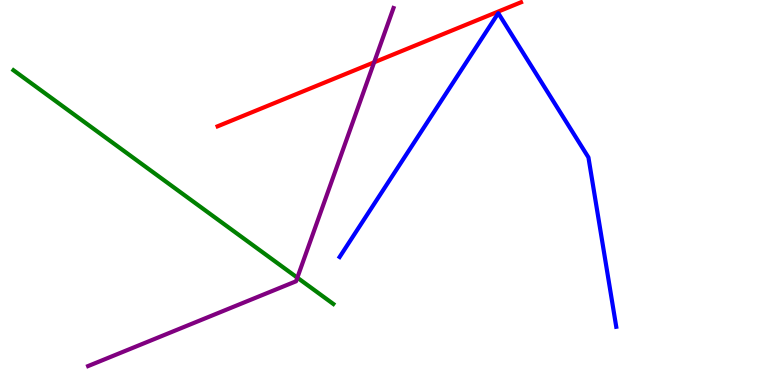[{'lines': ['blue', 'red'], 'intersections': []}, {'lines': ['green', 'red'], 'intersections': []}, {'lines': ['purple', 'red'], 'intersections': [{'x': 4.83, 'y': 8.38}]}, {'lines': ['blue', 'green'], 'intersections': []}, {'lines': ['blue', 'purple'], 'intersections': []}, {'lines': ['green', 'purple'], 'intersections': [{'x': 3.84, 'y': 2.79}]}]